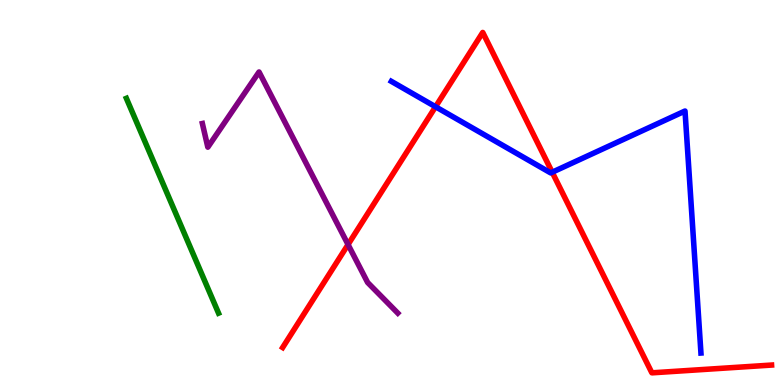[{'lines': ['blue', 'red'], 'intersections': [{'x': 5.62, 'y': 7.23}, {'x': 7.13, 'y': 5.53}]}, {'lines': ['green', 'red'], 'intersections': []}, {'lines': ['purple', 'red'], 'intersections': [{'x': 4.49, 'y': 3.65}]}, {'lines': ['blue', 'green'], 'intersections': []}, {'lines': ['blue', 'purple'], 'intersections': []}, {'lines': ['green', 'purple'], 'intersections': []}]